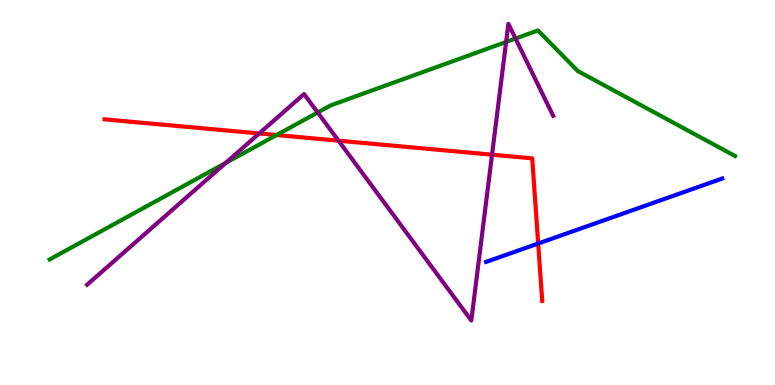[{'lines': ['blue', 'red'], 'intersections': [{'x': 6.94, 'y': 3.67}]}, {'lines': ['green', 'red'], 'intersections': [{'x': 3.57, 'y': 6.49}]}, {'lines': ['purple', 'red'], 'intersections': [{'x': 3.34, 'y': 6.53}, {'x': 4.37, 'y': 6.35}, {'x': 6.35, 'y': 5.98}]}, {'lines': ['blue', 'green'], 'intersections': []}, {'lines': ['blue', 'purple'], 'intersections': []}, {'lines': ['green', 'purple'], 'intersections': [{'x': 2.91, 'y': 5.77}, {'x': 4.1, 'y': 7.08}, {'x': 6.53, 'y': 8.91}, {'x': 6.65, 'y': 9.0}]}]